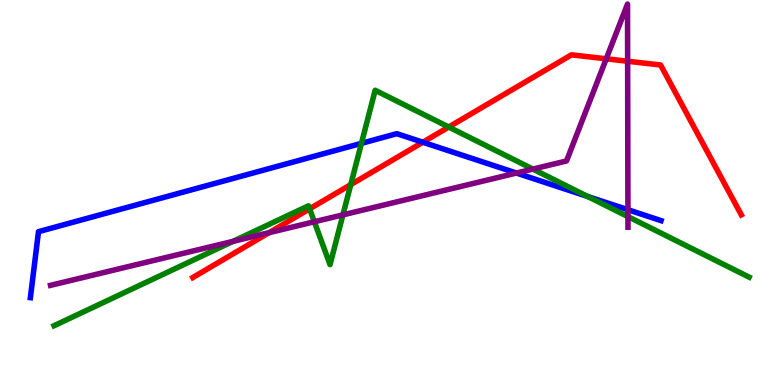[{'lines': ['blue', 'red'], 'intersections': [{'x': 5.46, 'y': 6.31}]}, {'lines': ['green', 'red'], 'intersections': [{'x': 4.0, 'y': 4.58}, {'x': 4.53, 'y': 5.2}, {'x': 5.79, 'y': 6.7}]}, {'lines': ['purple', 'red'], 'intersections': [{'x': 3.47, 'y': 3.96}, {'x': 7.82, 'y': 8.47}, {'x': 8.1, 'y': 8.41}]}, {'lines': ['blue', 'green'], 'intersections': [{'x': 4.66, 'y': 6.28}, {'x': 7.58, 'y': 4.9}]}, {'lines': ['blue', 'purple'], 'intersections': [{'x': 6.66, 'y': 5.51}, {'x': 8.1, 'y': 4.55}]}, {'lines': ['green', 'purple'], 'intersections': [{'x': 3.01, 'y': 3.73}, {'x': 4.06, 'y': 4.24}, {'x': 4.42, 'y': 4.42}, {'x': 6.88, 'y': 5.61}, {'x': 8.1, 'y': 4.37}]}]